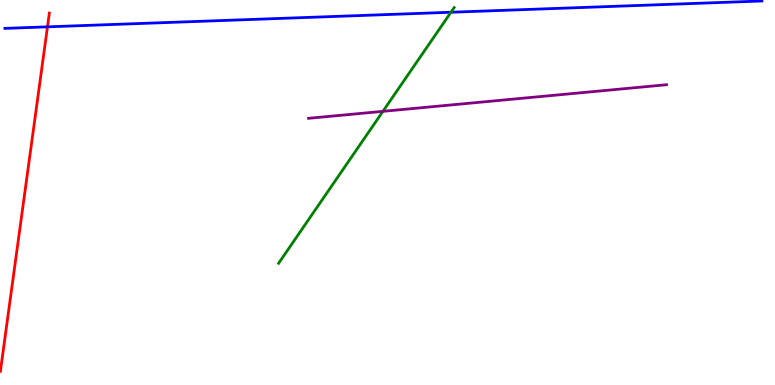[{'lines': ['blue', 'red'], 'intersections': [{'x': 0.613, 'y': 9.3}]}, {'lines': ['green', 'red'], 'intersections': []}, {'lines': ['purple', 'red'], 'intersections': []}, {'lines': ['blue', 'green'], 'intersections': [{'x': 5.82, 'y': 9.68}]}, {'lines': ['blue', 'purple'], 'intersections': []}, {'lines': ['green', 'purple'], 'intersections': [{'x': 4.94, 'y': 7.11}]}]